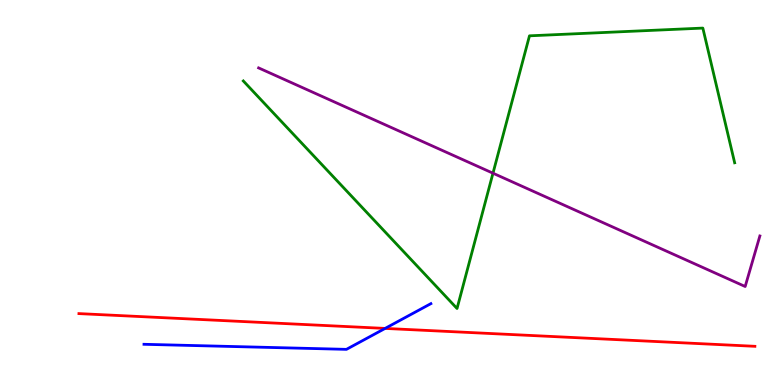[{'lines': ['blue', 'red'], 'intersections': [{'x': 4.97, 'y': 1.47}]}, {'lines': ['green', 'red'], 'intersections': []}, {'lines': ['purple', 'red'], 'intersections': []}, {'lines': ['blue', 'green'], 'intersections': []}, {'lines': ['blue', 'purple'], 'intersections': []}, {'lines': ['green', 'purple'], 'intersections': [{'x': 6.36, 'y': 5.5}]}]